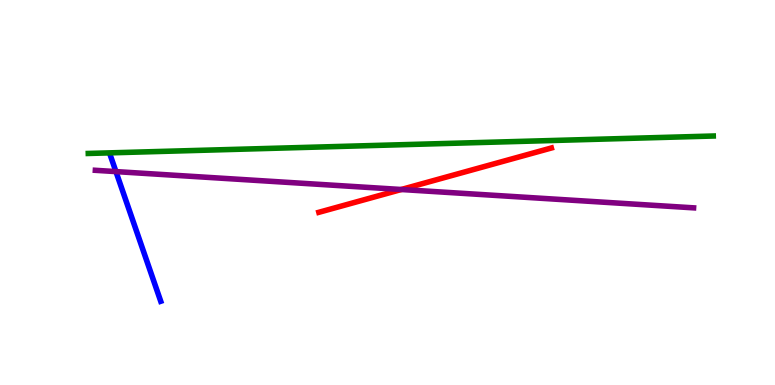[{'lines': ['blue', 'red'], 'intersections': []}, {'lines': ['green', 'red'], 'intersections': []}, {'lines': ['purple', 'red'], 'intersections': [{'x': 5.18, 'y': 5.08}]}, {'lines': ['blue', 'green'], 'intersections': []}, {'lines': ['blue', 'purple'], 'intersections': [{'x': 1.5, 'y': 5.54}]}, {'lines': ['green', 'purple'], 'intersections': []}]